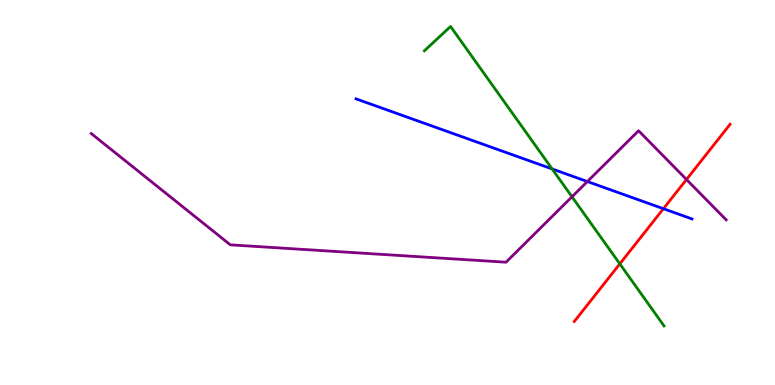[{'lines': ['blue', 'red'], 'intersections': [{'x': 8.56, 'y': 4.58}]}, {'lines': ['green', 'red'], 'intersections': [{'x': 8.0, 'y': 3.15}]}, {'lines': ['purple', 'red'], 'intersections': [{'x': 8.86, 'y': 5.34}]}, {'lines': ['blue', 'green'], 'intersections': [{'x': 7.12, 'y': 5.61}]}, {'lines': ['blue', 'purple'], 'intersections': [{'x': 7.58, 'y': 5.28}]}, {'lines': ['green', 'purple'], 'intersections': [{'x': 7.38, 'y': 4.89}]}]